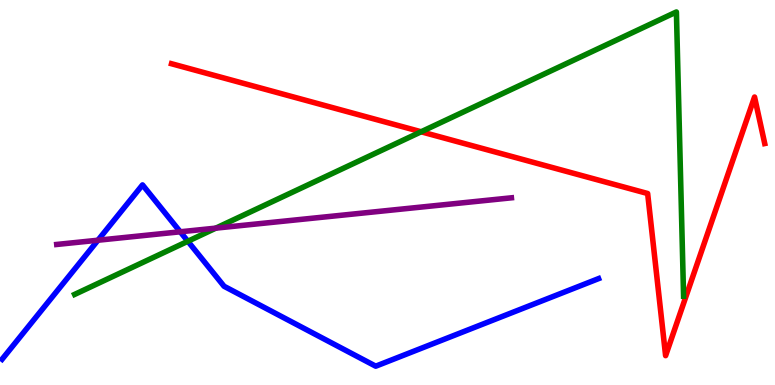[{'lines': ['blue', 'red'], 'intersections': []}, {'lines': ['green', 'red'], 'intersections': [{'x': 5.43, 'y': 6.58}]}, {'lines': ['purple', 'red'], 'intersections': []}, {'lines': ['blue', 'green'], 'intersections': [{'x': 2.42, 'y': 3.73}]}, {'lines': ['blue', 'purple'], 'intersections': [{'x': 1.26, 'y': 3.76}, {'x': 2.33, 'y': 3.98}]}, {'lines': ['green', 'purple'], 'intersections': [{'x': 2.78, 'y': 4.07}]}]